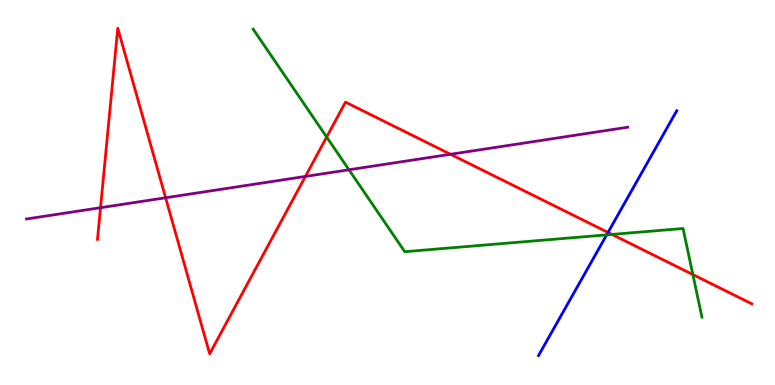[{'lines': ['blue', 'red'], 'intersections': [{'x': 7.85, 'y': 3.96}]}, {'lines': ['green', 'red'], 'intersections': [{'x': 4.21, 'y': 6.44}, {'x': 7.9, 'y': 3.91}, {'x': 8.94, 'y': 2.87}]}, {'lines': ['purple', 'red'], 'intersections': [{'x': 1.3, 'y': 4.61}, {'x': 2.14, 'y': 4.86}, {'x': 3.94, 'y': 5.42}, {'x': 5.81, 'y': 5.99}]}, {'lines': ['blue', 'green'], 'intersections': [{'x': 7.83, 'y': 3.9}]}, {'lines': ['blue', 'purple'], 'intersections': []}, {'lines': ['green', 'purple'], 'intersections': [{'x': 4.5, 'y': 5.59}]}]